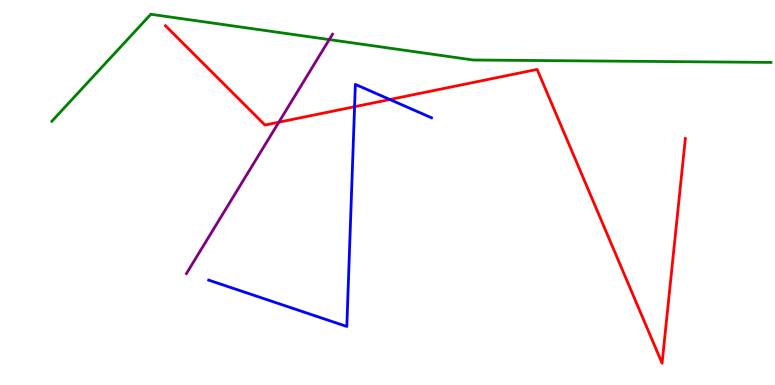[{'lines': ['blue', 'red'], 'intersections': [{'x': 4.58, 'y': 7.23}, {'x': 5.03, 'y': 7.42}]}, {'lines': ['green', 'red'], 'intersections': []}, {'lines': ['purple', 'red'], 'intersections': [{'x': 3.6, 'y': 6.83}]}, {'lines': ['blue', 'green'], 'intersections': []}, {'lines': ['blue', 'purple'], 'intersections': []}, {'lines': ['green', 'purple'], 'intersections': [{'x': 4.25, 'y': 8.97}]}]